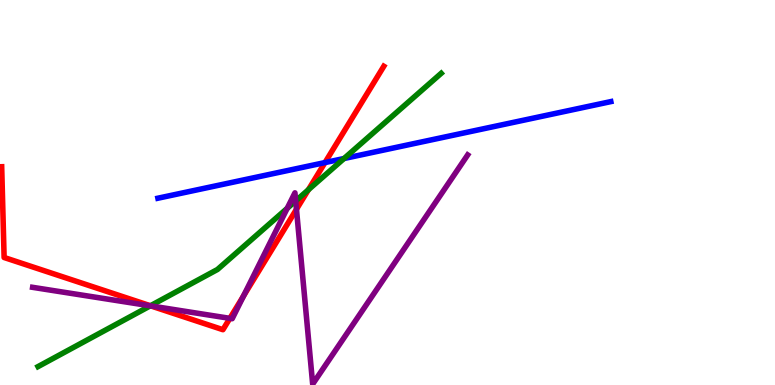[{'lines': ['blue', 'red'], 'intersections': [{'x': 4.19, 'y': 5.78}]}, {'lines': ['green', 'red'], 'intersections': [{'x': 1.94, 'y': 2.06}, {'x': 3.98, 'y': 5.07}]}, {'lines': ['purple', 'red'], 'intersections': [{'x': 1.95, 'y': 2.05}, {'x': 2.97, 'y': 1.73}, {'x': 3.14, 'y': 2.31}, {'x': 3.83, 'y': 4.56}]}, {'lines': ['blue', 'green'], 'intersections': [{'x': 4.44, 'y': 5.88}]}, {'lines': ['blue', 'purple'], 'intersections': []}, {'lines': ['green', 'purple'], 'intersections': [{'x': 1.94, 'y': 2.06}, {'x': 3.71, 'y': 4.59}, {'x': 3.82, 'y': 4.78}]}]